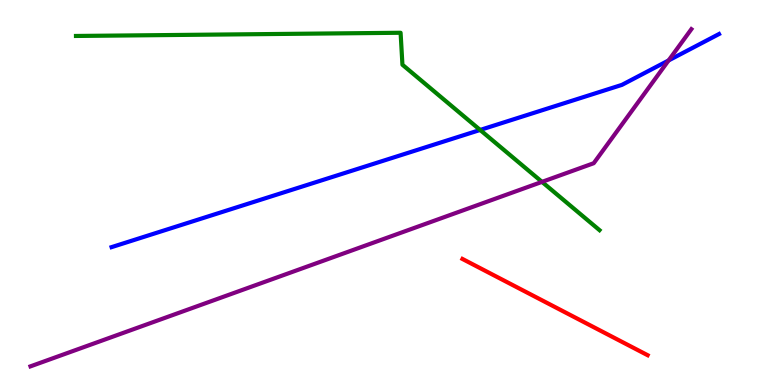[{'lines': ['blue', 'red'], 'intersections': []}, {'lines': ['green', 'red'], 'intersections': []}, {'lines': ['purple', 'red'], 'intersections': []}, {'lines': ['blue', 'green'], 'intersections': [{'x': 6.2, 'y': 6.62}]}, {'lines': ['blue', 'purple'], 'intersections': [{'x': 8.63, 'y': 8.43}]}, {'lines': ['green', 'purple'], 'intersections': [{'x': 6.99, 'y': 5.28}]}]